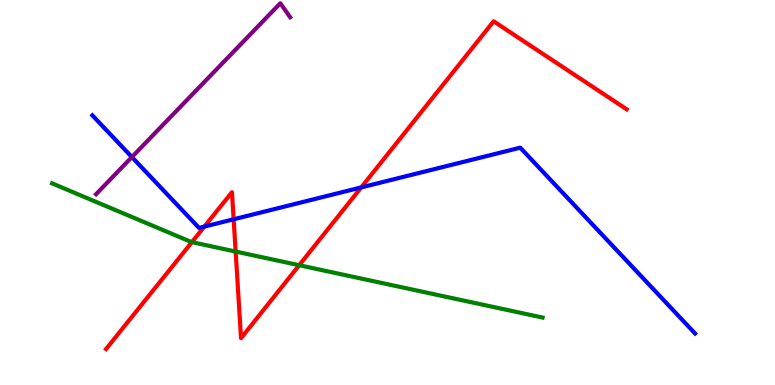[{'lines': ['blue', 'red'], 'intersections': [{'x': 2.64, 'y': 4.11}, {'x': 3.01, 'y': 4.3}, {'x': 4.66, 'y': 5.13}]}, {'lines': ['green', 'red'], 'intersections': [{'x': 2.48, 'y': 3.71}, {'x': 3.04, 'y': 3.47}, {'x': 3.86, 'y': 3.11}]}, {'lines': ['purple', 'red'], 'intersections': []}, {'lines': ['blue', 'green'], 'intersections': []}, {'lines': ['blue', 'purple'], 'intersections': [{'x': 1.7, 'y': 5.92}]}, {'lines': ['green', 'purple'], 'intersections': []}]